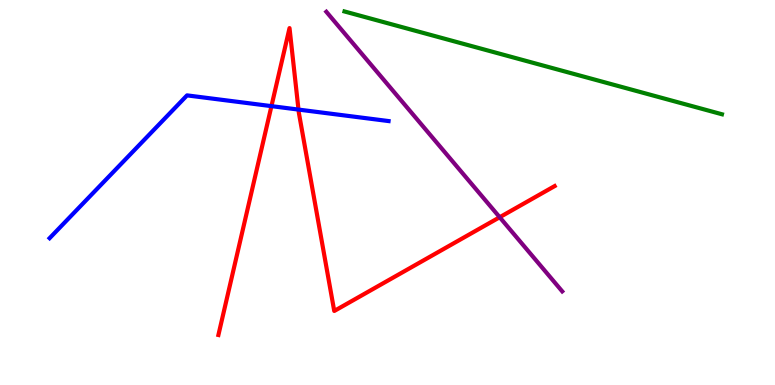[{'lines': ['blue', 'red'], 'intersections': [{'x': 3.5, 'y': 7.24}, {'x': 3.85, 'y': 7.15}]}, {'lines': ['green', 'red'], 'intersections': []}, {'lines': ['purple', 'red'], 'intersections': [{'x': 6.45, 'y': 4.36}]}, {'lines': ['blue', 'green'], 'intersections': []}, {'lines': ['blue', 'purple'], 'intersections': []}, {'lines': ['green', 'purple'], 'intersections': []}]